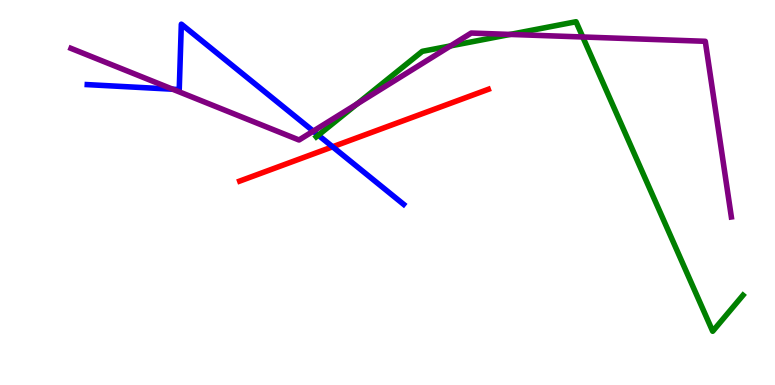[{'lines': ['blue', 'red'], 'intersections': [{'x': 4.29, 'y': 6.19}]}, {'lines': ['green', 'red'], 'intersections': []}, {'lines': ['purple', 'red'], 'intersections': []}, {'lines': ['blue', 'green'], 'intersections': [{'x': 4.11, 'y': 6.49}]}, {'lines': ['blue', 'purple'], 'intersections': [{'x': 2.23, 'y': 7.68}, {'x': 4.04, 'y': 6.59}]}, {'lines': ['green', 'purple'], 'intersections': [{'x': 4.61, 'y': 7.3}, {'x': 5.81, 'y': 8.81}, {'x': 6.58, 'y': 9.11}, {'x': 7.52, 'y': 9.04}]}]